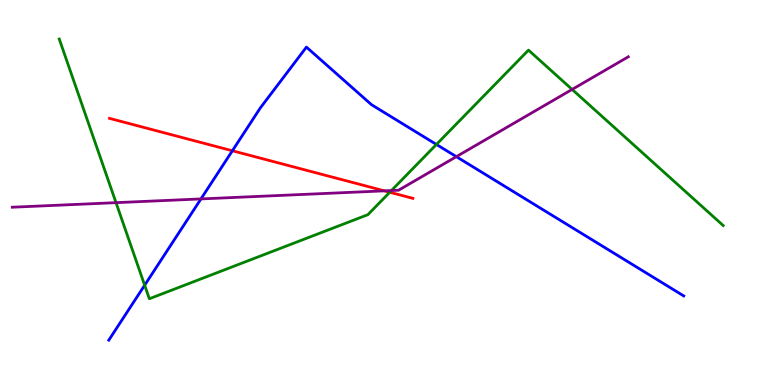[{'lines': ['blue', 'red'], 'intersections': [{'x': 3.0, 'y': 6.08}]}, {'lines': ['green', 'red'], 'intersections': [{'x': 5.03, 'y': 5.01}]}, {'lines': ['purple', 'red'], 'intersections': [{'x': 4.96, 'y': 5.04}]}, {'lines': ['blue', 'green'], 'intersections': [{'x': 1.87, 'y': 2.59}, {'x': 5.63, 'y': 6.25}]}, {'lines': ['blue', 'purple'], 'intersections': [{'x': 2.59, 'y': 4.83}, {'x': 5.89, 'y': 5.93}]}, {'lines': ['green', 'purple'], 'intersections': [{'x': 1.5, 'y': 4.74}, {'x': 5.05, 'y': 5.05}, {'x': 7.38, 'y': 7.68}]}]